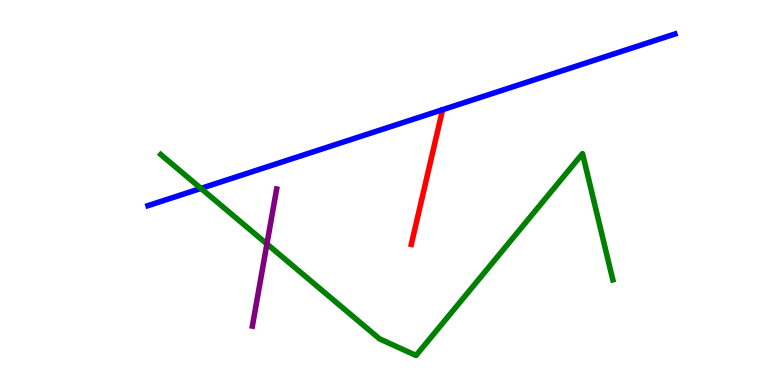[{'lines': ['blue', 'red'], 'intersections': []}, {'lines': ['green', 'red'], 'intersections': []}, {'lines': ['purple', 'red'], 'intersections': []}, {'lines': ['blue', 'green'], 'intersections': [{'x': 2.59, 'y': 5.11}]}, {'lines': ['blue', 'purple'], 'intersections': []}, {'lines': ['green', 'purple'], 'intersections': [{'x': 3.44, 'y': 3.66}]}]